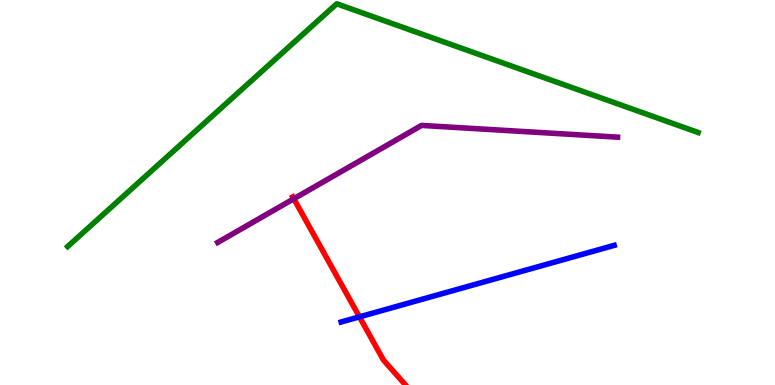[{'lines': ['blue', 'red'], 'intersections': [{'x': 4.64, 'y': 1.77}]}, {'lines': ['green', 'red'], 'intersections': []}, {'lines': ['purple', 'red'], 'intersections': [{'x': 3.79, 'y': 4.84}]}, {'lines': ['blue', 'green'], 'intersections': []}, {'lines': ['blue', 'purple'], 'intersections': []}, {'lines': ['green', 'purple'], 'intersections': []}]